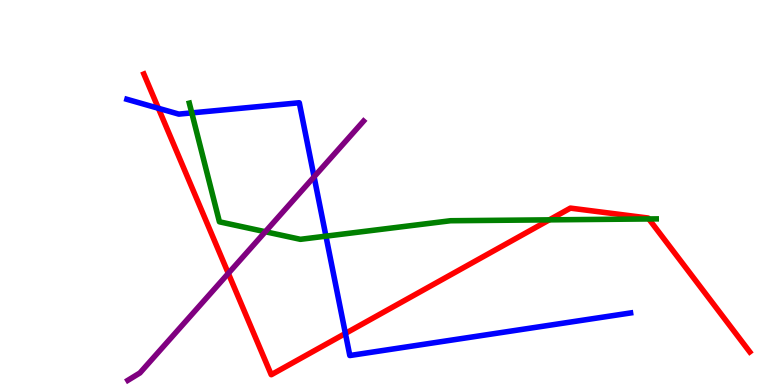[{'lines': ['blue', 'red'], 'intersections': [{'x': 2.04, 'y': 7.19}, {'x': 4.46, 'y': 1.34}]}, {'lines': ['green', 'red'], 'intersections': [{'x': 7.09, 'y': 4.29}, {'x': 8.37, 'y': 4.31}]}, {'lines': ['purple', 'red'], 'intersections': [{'x': 2.95, 'y': 2.9}]}, {'lines': ['blue', 'green'], 'intersections': [{'x': 2.47, 'y': 7.07}, {'x': 4.21, 'y': 3.87}]}, {'lines': ['blue', 'purple'], 'intersections': [{'x': 4.05, 'y': 5.41}]}, {'lines': ['green', 'purple'], 'intersections': [{'x': 3.42, 'y': 3.98}]}]